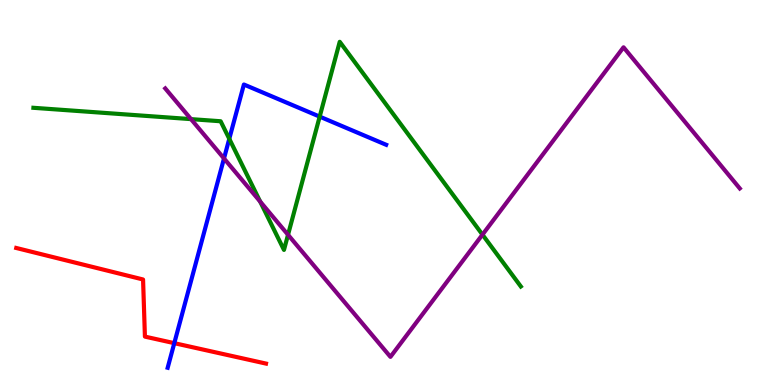[{'lines': ['blue', 'red'], 'intersections': [{'x': 2.25, 'y': 1.09}]}, {'lines': ['green', 'red'], 'intersections': []}, {'lines': ['purple', 'red'], 'intersections': []}, {'lines': ['blue', 'green'], 'intersections': [{'x': 2.96, 'y': 6.39}, {'x': 4.13, 'y': 6.97}]}, {'lines': ['blue', 'purple'], 'intersections': [{'x': 2.89, 'y': 5.88}]}, {'lines': ['green', 'purple'], 'intersections': [{'x': 2.46, 'y': 6.91}, {'x': 3.36, 'y': 4.76}, {'x': 3.72, 'y': 3.9}, {'x': 6.23, 'y': 3.91}]}]